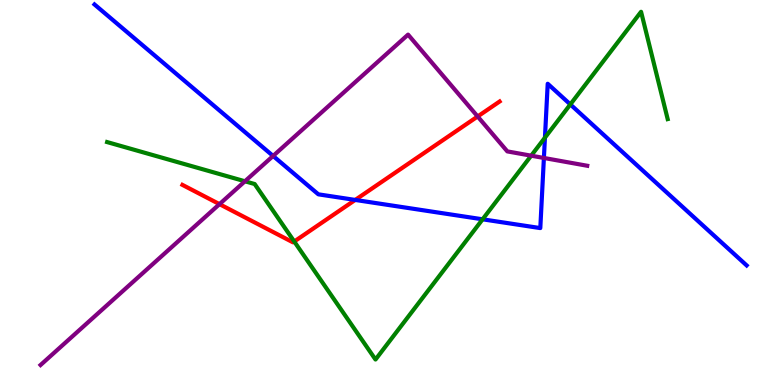[{'lines': ['blue', 'red'], 'intersections': [{'x': 4.58, 'y': 4.81}]}, {'lines': ['green', 'red'], 'intersections': [{'x': 3.8, 'y': 3.73}]}, {'lines': ['purple', 'red'], 'intersections': [{'x': 2.83, 'y': 4.7}, {'x': 6.16, 'y': 6.97}]}, {'lines': ['blue', 'green'], 'intersections': [{'x': 6.23, 'y': 4.3}, {'x': 7.03, 'y': 6.42}, {'x': 7.36, 'y': 7.29}]}, {'lines': ['blue', 'purple'], 'intersections': [{'x': 3.52, 'y': 5.95}, {'x': 7.02, 'y': 5.9}]}, {'lines': ['green', 'purple'], 'intersections': [{'x': 3.16, 'y': 5.29}, {'x': 6.85, 'y': 5.96}]}]